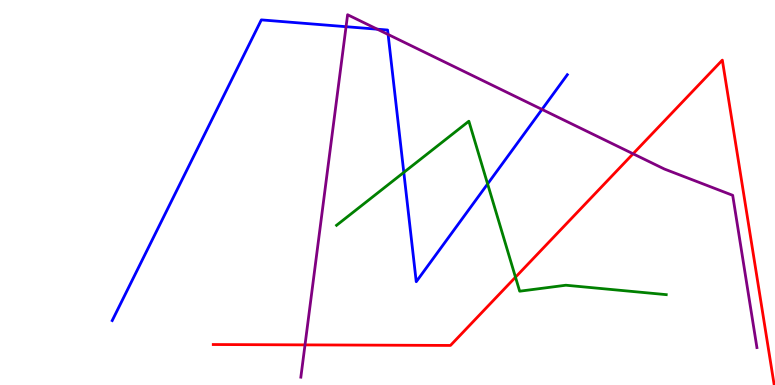[{'lines': ['blue', 'red'], 'intersections': []}, {'lines': ['green', 'red'], 'intersections': [{'x': 6.65, 'y': 2.8}]}, {'lines': ['purple', 'red'], 'intersections': [{'x': 3.94, 'y': 1.04}, {'x': 8.17, 'y': 6.01}]}, {'lines': ['blue', 'green'], 'intersections': [{'x': 5.21, 'y': 5.52}, {'x': 6.29, 'y': 5.22}]}, {'lines': ['blue', 'purple'], 'intersections': [{'x': 4.47, 'y': 9.31}, {'x': 4.87, 'y': 9.24}, {'x': 5.01, 'y': 9.1}, {'x': 6.99, 'y': 7.16}]}, {'lines': ['green', 'purple'], 'intersections': []}]